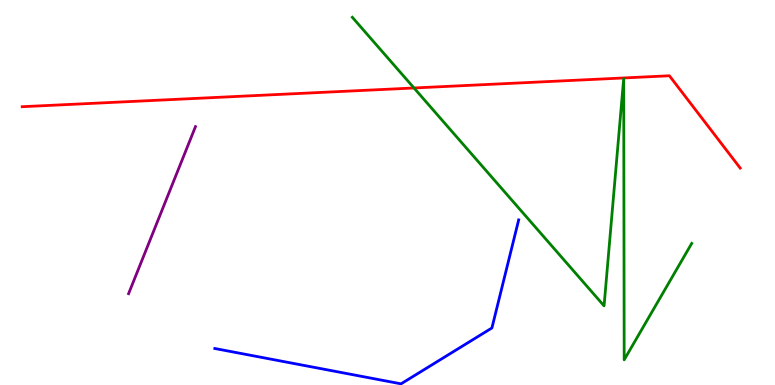[{'lines': ['blue', 'red'], 'intersections': []}, {'lines': ['green', 'red'], 'intersections': [{'x': 5.34, 'y': 7.71}]}, {'lines': ['purple', 'red'], 'intersections': []}, {'lines': ['blue', 'green'], 'intersections': []}, {'lines': ['blue', 'purple'], 'intersections': []}, {'lines': ['green', 'purple'], 'intersections': []}]